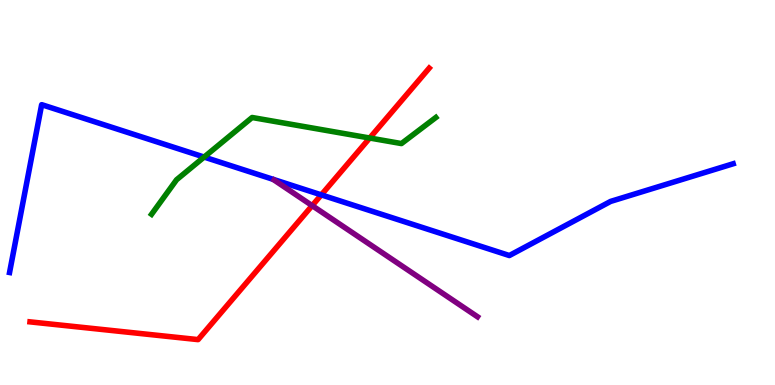[{'lines': ['blue', 'red'], 'intersections': [{'x': 4.15, 'y': 4.94}]}, {'lines': ['green', 'red'], 'intersections': [{'x': 4.77, 'y': 6.42}]}, {'lines': ['purple', 'red'], 'intersections': [{'x': 4.03, 'y': 4.66}]}, {'lines': ['blue', 'green'], 'intersections': [{'x': 2.63, 'y': 5.92}]}, {'lines': ['blue', 'purple'], 'intersections': []}, {'lines': ['green', 'purple'], 'intersections': []}]